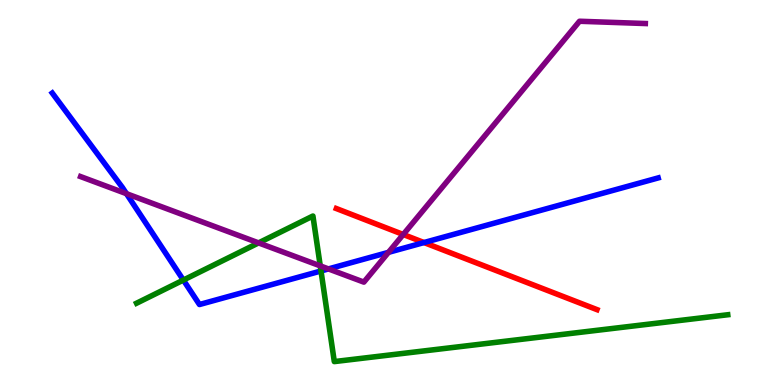[{'lines': ['blue', 'red'], 'intersections': [{'x': 5.47, 'y': 3.7}]}, {'lines': ['green', 'red'], 'intersections': []}, {'lines': ['purple', 'red'], 'intersections': [{'x': 5.2, 'y': 3.91}]}, {'lines': ['blue', 'green'], 'intersections': [{'x': 2.37, 'y': 2.73}, {'x': 4.14, 'y': 2.96}]}, {'lines': ['blue', 'purple'], 'intersections': [{'x': 1.63, 'y': 4.97}, {'x': 4.24, 'y': 3.02}, {'x': 5.01, 'y': 3.45}]}, {'lines': ['green', 'purple'], 'intersections': [{'x': 3.34, 'y': 3.69}, {'x': 4.13, 'y': 3.09}]}]